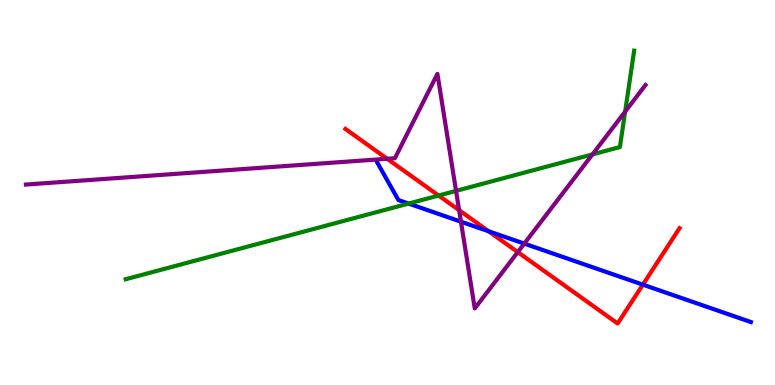[{'lines': ['blue', 'red'], 'intersections': [{'x': 6.3, 'y': 3.99}, {'x': 8.3, 'y': 2.61}]}, {'lines': ['green', 'red'], 'intersections': [{'x': 5.66, 'y': 4.92}]}, {'lines': ['purple', 'red'], 'intersections': [{'x': 5.0, 'y': 5.88}, {'x': 5.92, 'y': 4.54}, {'x': 6.68, 'y': 3.45}]}, {'lines': ['blue', 'green'], 'intersections': [{'x': 5.27, 'y': 4.71}]}, {'lines': ['blue', 'purple'], 'intersections': [{'x': 5.95, 'y': 4.24}, {'x': 6.76, 'y': 3.67}]}, {'lines': ['green', 'purple'], 'intersections': [{'x': 5.88, 'y': 5.04}, {'x': 7.64, 'y': 5.99}, {'x': 8.07, 'y': 7.1}]}]